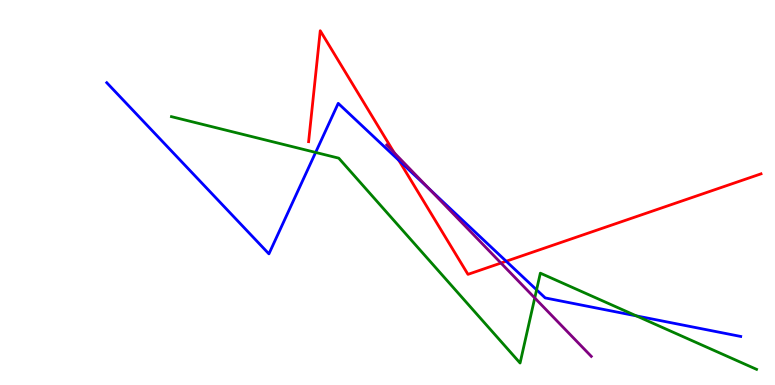[{'lines': ['blue', 'red'], 'intersections': [{'x': 5.15, 'y': 5.84}, {'x': 6.53, 'y': 3.21}]}, {'lines': ['green', 'red'], 'intersections': []}, {'lines': ['purple', 'red'], 'intersections': [{'x': 5.09, 'y': 6.03}, {'x': 6.46, 'y': 3.17}]}, {'lines': ['blue', 'green'], 'intersections': [{'x': 4.07, 'y': 6.04}, {'x': 6.92, 'y': 2.47}, {'x': 8.21, 'y': 1.8}]}, {'lines': ['blue', 'purple'], 'intersections': [{'x': 5.53, 'y': 5.1}]}, {'lines': ['green', 'purple'], 'intersections': [{'x': 6.9, 'y': 2.26}]}]